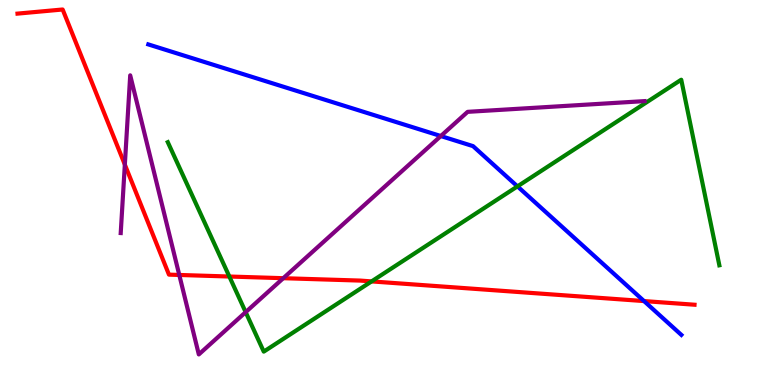[{'lines': ['blue', 'red'], 'intersections': [{'x': 8.31, 'y': 2.18}]}, {'lines': ['green', 'red'], 'intersections': [{'x': 2.96, 'y': 2.82}, {'x': 4.79, 'y': 2.69}]}, {'lines': ['purple', 'red'], 'intersections': [{'x': 1.61, 'y': 5.72}, {'x': 2.31, 'y': 2.86}, {'x': 3.66, 'y': 2.77}]}, {'lines': ['blue', 'green'], 'intersections': [{'x': 6.68, 'y': 5.16}]}, {'lines': ['blue', 'purple'], 'intersections': [{'x': 5.69, 'y': 6.47}]}, {'lines': ['green', 'purple'], 'intersections': [{'x': 3.17, 'y': 1.89}]}]